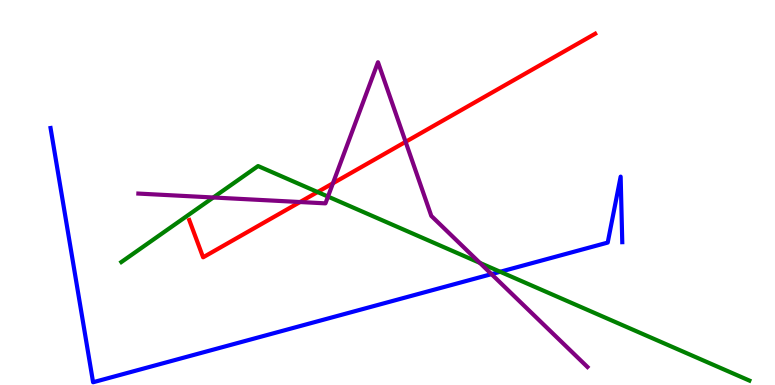[{'lines': ['blue', 'red'], 'intersections': []}, {'lines': ['green', 'red'], 'intersections': [{'x': 4.1, 'y': 5.01}]}, {'lines': ['purple', 'red'], 'intersections': [{'x': 3.87, 'y': 4.75}, {'x': 4.3, 'y': 5.24}, {'x': 5.23, 'y': 6.32}]}, {'lines': ['blue', 'green'], 'intersections': [{'x': 6.45, 'y': 2.94}]}, {'lines': ['blue', 'purple'], 'intersections': [{'x': 6.34, 'y': 2.88}]}, {'lines': ['green', 'purple'], 'intersections': [{'x': 2.75, 'y': 4.87}, {'x': 4.23, 'y': 4.89}, {'x': 6.19, 'y': 3.17}]}]